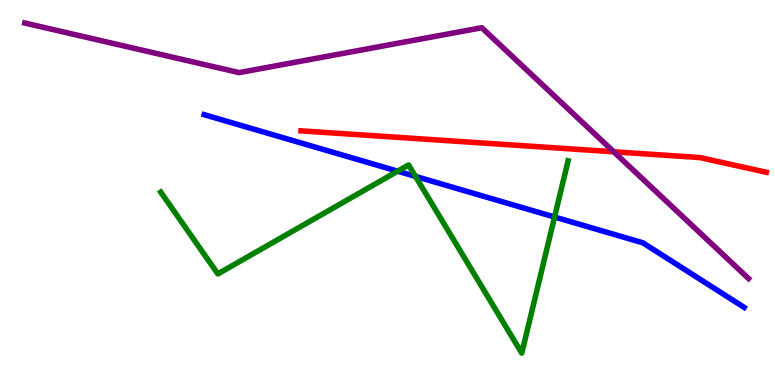[{'lines': ['blue', 'red'], 'intersections': []}, {'lines': ['green', 'red'], 'intersections': []}, {'lines': ['purple', 'red'], 'intersections': [{'x': 7.92, 'y': 6.06}]}, {'lines': ['blue', 'green'], 'intersections': [{'x': 5.13, 'y': 5.55}, {'x': 5.36, 'y': 5.42}, {'x': 7.16, 'y': 4.36}]}, {'lines': ['blue', 'purple'], 'intersections': []}, {'lines': ['green', 'purple'], 'intersections': []}]